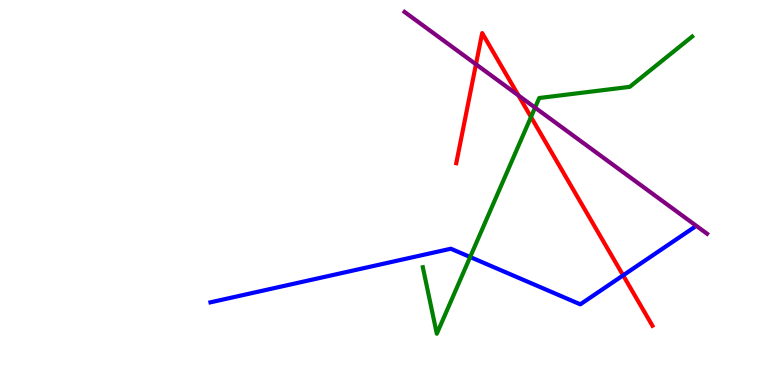[{'lines': ['blue', 'red'], 'intersections': [{'x': 8.04, 'y': 2.85}]}, {'lines': ['green', 'red'], 'intersections': [{'x': 6.85, 'y': 6.96}]}, {'lines': ['purple', 'red'], 'intersections': [{'x': 6.14, 'y': 8.33}, {'x': 6.69, 'y': 7.52}]}, {'lines': ['blue', 'green'], 'intersections': [{'x': 6.07, 'y': 3.32}]}, {'lines': ['blue', 'purple'], 'intersections': []}, {'lines': ['green', 'purple'], 'intersections': [{'x': 6.9, 'y': 7.2}]}]